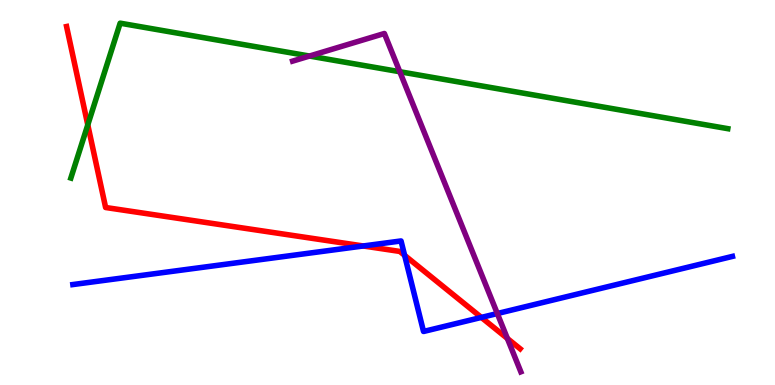[{'lines': ['blue', 'red'], 'intersections': [{'x': 4.69, 'y': 3.61}, {'x': 5.22, 'y': 3.37}, {'x': 6.21, 'y': 1.76}]}, {'lines': ['green', 'red'], 'intersections': [{'x': 1.13, 'y': 6.76}]}, {'lines': ['purple', 'red'], 'intersections': [{'x': 6.55, 'y': 1.21}]}, {'lines': ['blue', 'green'], 'intersections': []}, {'lines': ['blue', 'purple'], 'intersections': [{'x': 6.42, 'y': 1.86}]}, {'lines': ['green', 'purple'], 'intersections': [{'x': 3.99, 'y': 8.54}, {'x': 5.16, 'y': 8.14}]}]